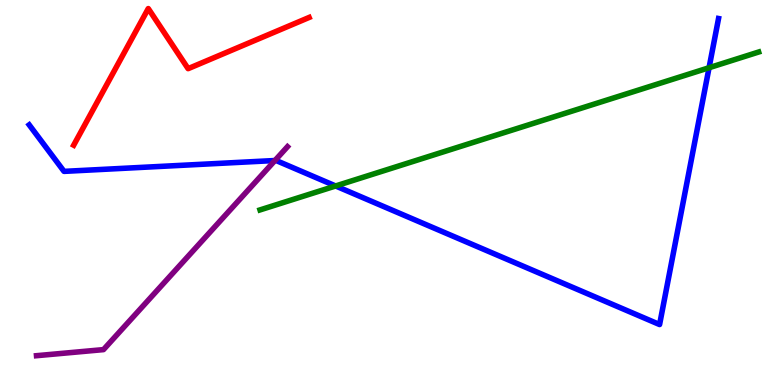[{'lines': ['blue', 'red'], 'intersections': []}, {'lines': ['green', 'red'], 'intersections': []}, {'lines': ['purple', 'red'], 'intersections': []}, {'lines': ['blue', 'green'], 'intersections': [{'x': 4.33, 'y': 5.17}, {'x': 9.15, 'y': 8.24}]}, {'lines': ['blue', 'purple'], 'intersections': [{'x': 3.55, 'y': 5.83}]}, {'lines': ['green', 'purple'], 'intersections': []}]